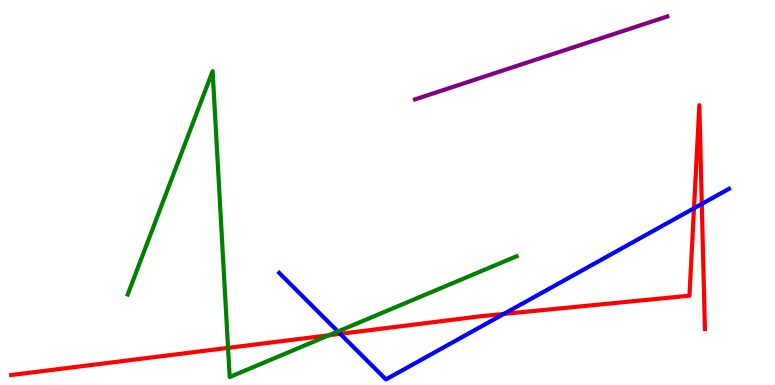[{'lines': ['blue', 'red'], 'intersections': [{'x': 4.39, 'y': 1.33}, {'x': 6.5, 'y': 1.85}, {'x': 8.95, 'y': 4.59}, {'x': 9.06, 'y': 4.7}]}, {'lines': ['green', 'red'], 'intersections': [{'x': 2.94, 'y': 0.964}, {'x': 4.24, 'y': 1.29}]}, {'lines': ['purple', 'red'], 'intersections': []}, {'lines': ['blue', 'green'], 'intersections': [{'x': 4.36, 'y': 1.39}]}, {'lines': ['blue', 'purple'], 'intersections': []}, {'lines': ['green', 'purple'], 'intersections': []}]